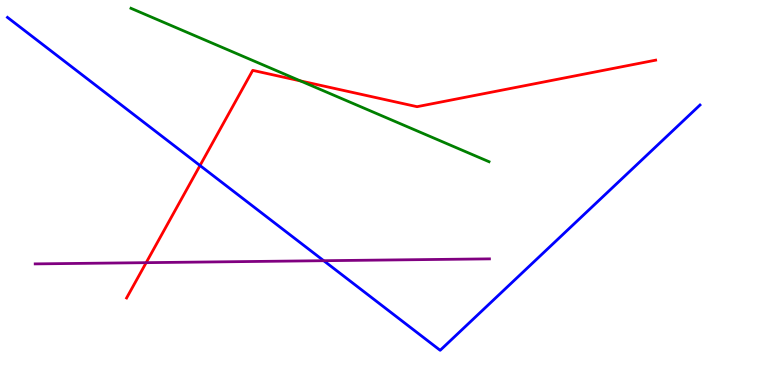[{'lines': ['blue', 'red'], 'intersections': [{'x': 2.58, 'y': 5.7}]}, {'lines': ['green', 'red'], 'intersections': [{'x': 3.88, 'y': 7.9}]}, {'lines': ['purple', 'red'], 'intersections': [{'x': 1.89, 'y': 3.18}]}, {'lines': ['blue', 'green'], 'intersections': []}, {'lines': ['blue', 'purple'], 'intersections': [{'x': 4.18, 'y': 3.23}]}, {'lines': ['green', 'purple'], 'intersections': []}]